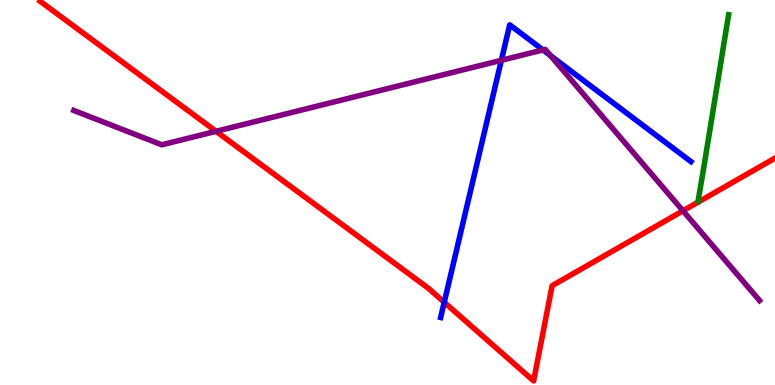[{'lines': ['blue', 'red'], 'intersections': [{'x': 5.73, 'y': 2.15}]}, {'lines': ['green', 'red'], 'intersections': []}, {'lines': ['purple', 'red'], 'intersections': [{'x': 2.79, 'y': 6.59}, {'x': 8.81, 'y': 4.52}]}, {'lines': ['blue', 'green'], 'intersections': []}, {'lines': ['blue', 'purple'], 'intersections': [{'x': 6.47, 'y': 8.43}, {'x': 7.01, 'y': 8.7}, {'x': 7.1, 'y': 8.56}]}, {'lines': ['green', 'purple'], 'intersections': []}]